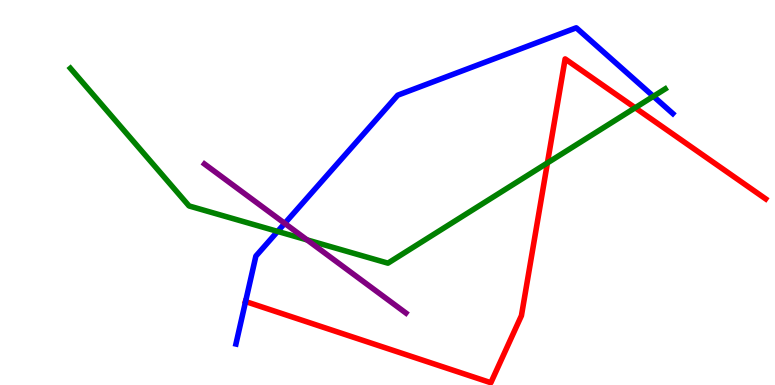[{'lines': ['blue', 'red'], 'intersections': [{'x': 3.17, 'y': 2.17}]}, {'lines': ['green', 'red'], 'intersections': [{'x': 7.06, 'y': 5.77}, {'x': 8.2, 'y': 7.2}]}, {'lines': ['purple', 'red'], 'intersections': []}, {'lines': ['blue', 'green'], 'intersections': [{'x': 3.58, 'y': 3.99}, {'x': 8.43, 'y': 7.5}]}, {'lines': ['blue', 'purple'], 'intersections': [{'x': 3.67, 'y': 4.2}]}, {'lines': ['green', 'purple'], 'intersections': [{'x': 3.96, 'y': 3.77}]}]